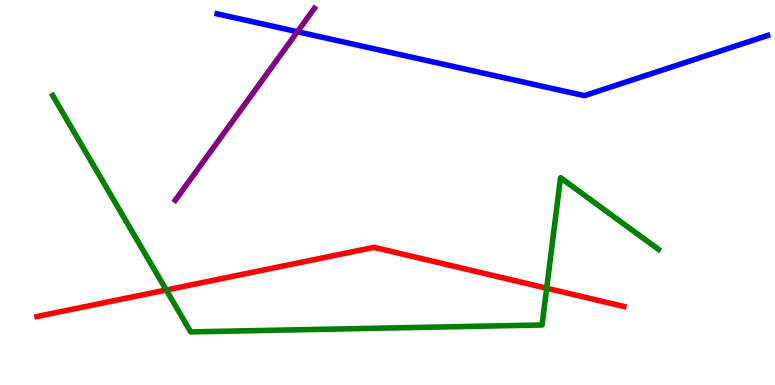[{'lines': ['blue', 'red'], 'intersections': []}, {'lines': ['green', 'red'], 'intersections': [{'x': 2.15, 'y': 2.47}, {'x': 7.05, 'y': 2.51}]}, {'lines': ['purple', 'red'], 'intersections': []}, {'lines': ['blue', 'green'], 'intersections': []}, {'lines': ['blue', 'purple'], 'intersections': [{'x': 3.84, 'y': 9.18}]}, {'lines': ['green', 'purple'], 'intersections': []}]